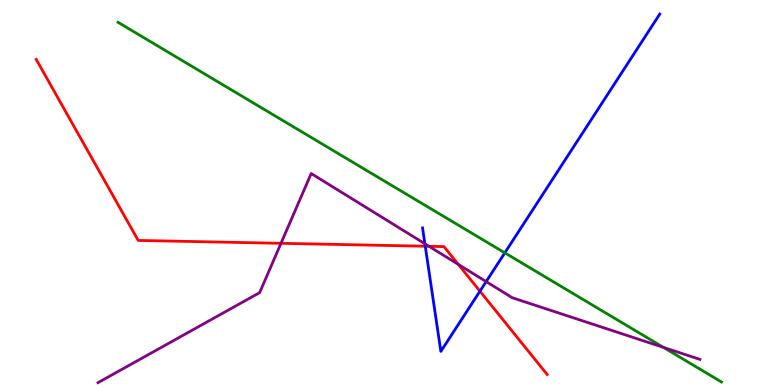[{'lines': ['blue', 'red'], 'intersections': [{'x': 5.49, 'y': 3.6}, {'x': 6.19, 'y': 2.44}]}, {'lines': ['green', 'red'], 'intersections': []}, {'lines': ['purple', 'red'], 'intersections': [{'x': 3.63, 'y': 3.68}, {'x': 5.54, 'y': 3.6}, {'x': 5.91, 'y': 3.13}]}, {'lines': ['blue', 'green'], 'intersections': [{'x': 6.51, 'y': 3.43}]}, {'lines': ['blue', 'purple'], 'intersections': [{'x': 5.48, 'y': 3.67}, {'x': 6.27, 'y': 2.69}]}, {'lines': ['green', 'purple'], 'intersections': [{'x': 8.56, 'y': 0.976}]}]